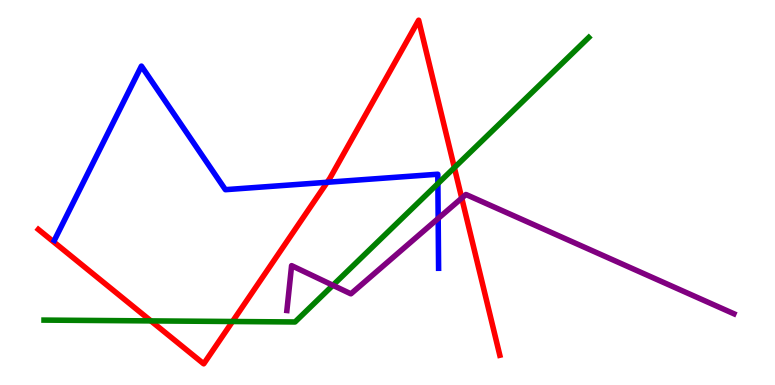[{'lines': ['blue', 'red'], 'intersections': [{'x': 4.22, 'y': 5.27}]}, {'lines': ['green', 'red'], 'intersections': [{'x': 1.95, 'y': 1.67}, {'x': 3.0, 'y': 1.65}, {'x': 5.86, 'y': 5.65}]}, {'lines': ['purple', 'red'], 'intersections': [{'x': 5.96, 'y': 4.85}]}, {'lines': ['blue', 'green'], 'intersections': [{'x': 5.65, 'y': 5.23}]}, {'lines': ['blue', 'purple'], 'intersections': [{'x': 5.65, 'y': 4.33}]}, {'lines': ['green', 'purple'], 'intersections': [{'x': 4.3, 'y': 2.59}]}]